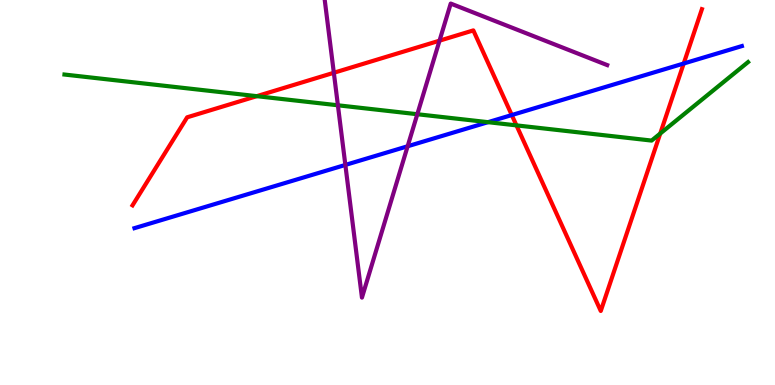[{'lines': ['blue', 'red'], 'intersections': [{'x': 6.6, 'y': 7.01}, {'x': 8.82, 'y': 8.35}]}, {'lines': ['green', 'red'], 'intersections': [{'x': 3.31, 'y': 7.5}, {'x': 6.66, 'y': 6.74}, {'x': 8.52, 'y': 6.53}]}, {'lines': ['purple', 'red'], 'intersections': [{'x': 4.31, 'y': 8.11}, {'x': 5.67, 'y': 8.94}]}, {'lines': ['blue', 'green'], 'intersections': [{'x': 6.3, 'y': 6.83}]}, {'lines': ['blue', 'purple'], 'intersections': [{'x': 4.46, 'y': 5.72}, {'x': 5.26, 'y': 6.2}]}, {'lines': ['green', 'purple'], 'intersections': [{'x': 4.36, 'y': 7.27}, {'x': 5.38, 'y': 7.03}]}]